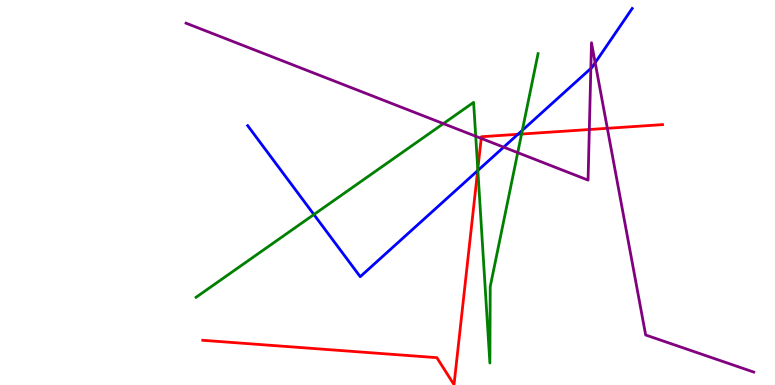[{'lines': ['blue', 'red'], 'intersections': [{'x': 6.16, 'y': 5.57}, {'x': 6.68, 'y': 6.51}]}, {'lines': ['green', 'red'], 'intersections': [{'x': 6.17, 'y': 5.6}, {'x': 6.73, 'y': 6.52}]}, {'lines': ['purple', 'red'], 'intersections': [{'x': 6.21, 'y': 6.41}, {'x': 7.6, 'y': 6.64}, {'x': 7.84, 'y': 6.67}]}, {'lines': ['blue', 'green'], 'intersections': [{'x': 4.05, 'y': 4.43}, {'x': 6.17, 'y': 5.57}, {'x': 6.74, 'y': 6.61}]}, {'lines': ['blue', 'purple'], 'intersections': [{'x': 6.5, 'y': 6.18}, {'x': 7.62, 'y': 8.22}, {'x': 7.68, 'y': 8.37}]}, {'lines': ['green', 'purple'], 'intersections': [{'x': 5.72, 'y': 6.79}, {'x': 6.14, 'y': 6.46}, {'x': 6.68, 'y': 6.04}]}]